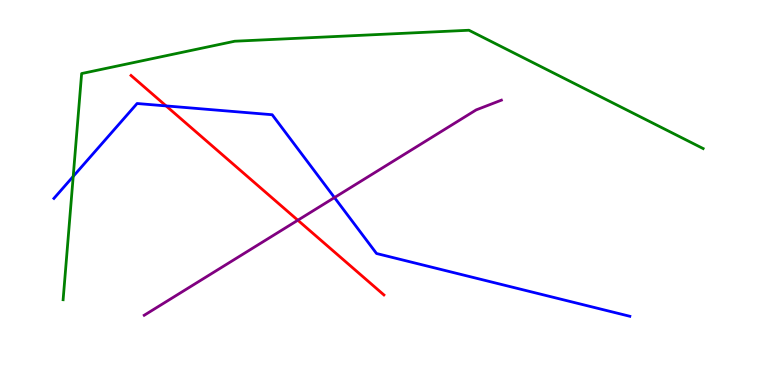[{'lines': ['blue', 'red'], 'intersections': [{'x': 2.14, 'y': 7.25}]}, {'lines': ['green', 'red'], 'intersections': []}, {'lines': ['purple', 'red'], 'intersections': [{'x': 3.84, 'y': 4.28}]}, {'lines': ['blue', 'green'], 'intersections': [{'x': 0.945, 'y': 5.42}]}, {'lines': ['blue', 'purple'], 'intersections': [{'x': 4.32, 'y': 4.87}]}, {'lines': ['green', 'purple'], 'intersections': []}]